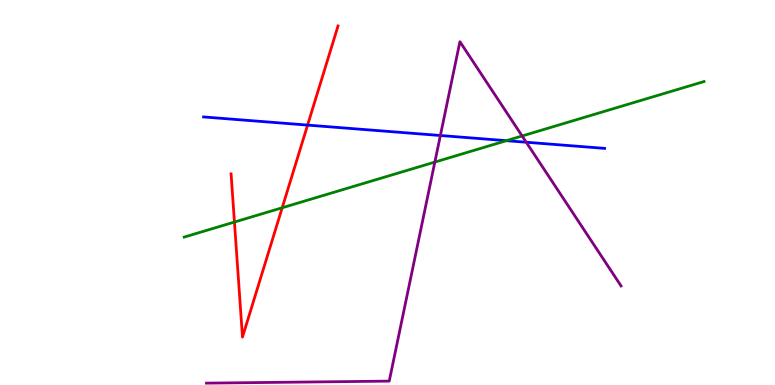[{'lines': ['blue', 'red'], 'intersections': [{'x': 3.97, 'y': 6.75}]}, {'lines': ['green', 'red'], 'intersections': [{'x': 3.03, 'y': 4.23}, {'x': 3.64, 'y': 4.6}]}, {'lines': ['purple', 'red'], 'intersections': []}, {'lines': ['blue', 'green'], 'intersections': [{'x': 6.53, 'y': 6.35}]}, {'lines': ['blue', 'purple'], 'intersections': [{'x': 5.68, 'y': 6.48}, {'x': 6.79, 'y': 6.31}]}, {'lines': ['green', 'purple'], 'intersections': [{'x': 5.61, 'y': 5.79}, {'x': 6.74, 'y': 6.47}]}]